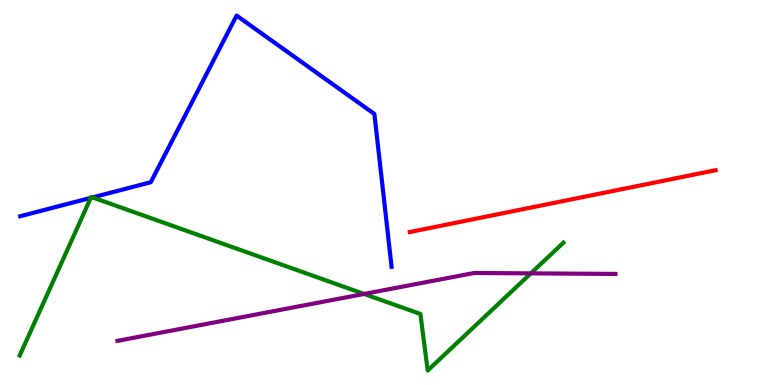[{'lines': ['blue', 'red'], 'intersections': []}, {'lines': ['green', 'red'], 'intersections': []}, {'lines': ['purple', 'red'], 'intersections': []}, {'lines': ['blue', 'green'], 'intersections': [{'x': 1.17, 'y': 4.86}, {'x': 1.19, 'y': 4.87}]}, {'lines': ['blue', 'purple'], 'intersections': []}, {'lines': ['green', 'purple'], 'intersections': [{'x': 4.7, 'y': 2.37}, {'x': 6.85, 'y': 2.9}]}]